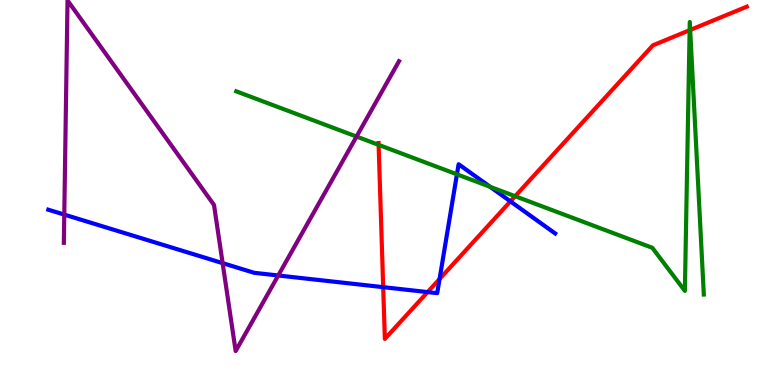[{'lines': ['blue', 'red'], 'intersections': [{'x': 4.94, 'y': 2.54}, {'x': 5.52, 'y': 2.41}, {'x': 5.67, 'y': 2.75}, {'x': 6.59, 'y': 4.77}]}, {'lines': ['green', 'red'], 'intersections': [{'x': 4.89, 'y': 6.24}, {'x': 6.65, 'y': 4.9}, {'x': 8.9, 'y': 9.22}, {'x': 8.91, 'y': 9.22}]}, {'lines': ['purple', 'red'], 'intersections': []}, {'lines': ['blue', 'green'], 'intersections': [{'x': 5.9, 'y': 5.47}, {'x': 6.32, 'y': 5.15}]}, {'lines': ['blue', 'purple'], 'intersections': [{'x': 0.829, 'y': 4.43}, {'x': 2.87, 'y': 3.17}, {'x': 3.59, 'y': 2.84}]}, {'lines': ['green', 'purple'], 'intersections': [{'x': 4.6, 'y': 6.45}]}]